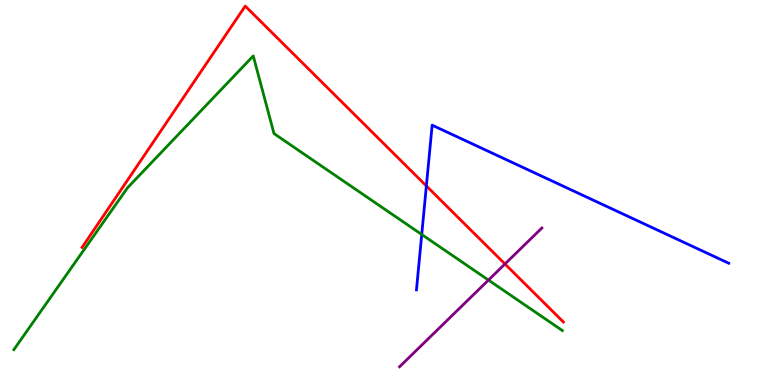[{'lines': ['blue', 'red'], 'intersections': [{'x': 5.5, 'y': 5.17}]}, {'lines': ['green', 'red'], 'intersections': []}, {'lines': ['purple', 'red'], 'intersections': [{'x': 6.52, 'y': 3.14}]}, {'lines': ['blue', 'green'], 'intersections': [{'x': 5.44, 'y': 3.91}]}, {'lines': ['blue', 'purple'], 'intersections': []}, {'lines': ['green', 'purple'], 'intersections': [{'x': 6.3, 'y': 2.73}]}]